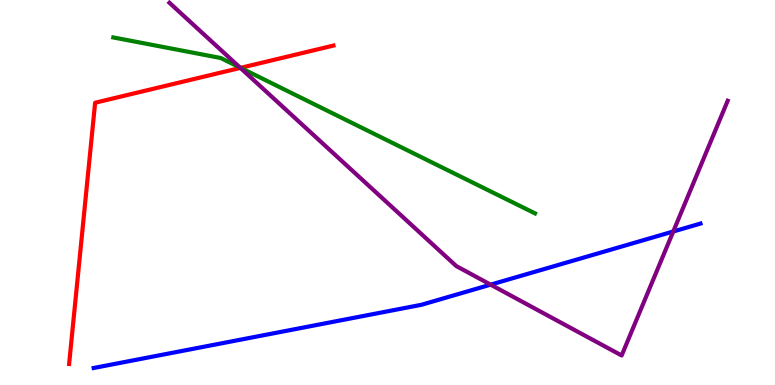[{'lines': ['blue', 'red'], 'intersections': []}, {'lines': ['green', 'red'], 'intersections': [{'x': 3.1, 'y': 8.24}]}, {'lines': ['purple', 'red'], 'intersections': [{'x': 3.1, 'y': 8.24}]}, {'lines': ['blue', 'green'], 'intersections': []}, {'lines': ['blue', 'purple'], 'intersections': [{'x': 6.33, 'y': 2.61}, {'x': 8.69, 'y': 3.99}]}, {'lines': ['green', 'purple'], 'intersections': [{'x': 3.1, 'y': 8.24}]}]